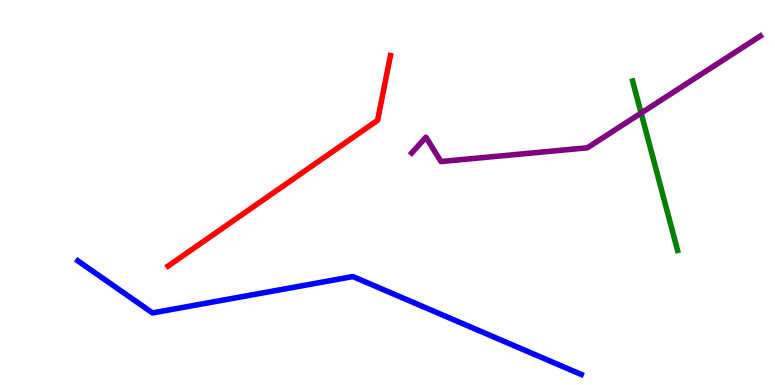[{'lines': ['blue', 'red'], 'intersections': []}, {'lines': ['green', 'red'], 'intersections': []}, {'lines': ['purple', 'red'], 'intersections': []}, {'lines': ['blue', 'green'], 'intersections': []}, {'lines': ['blue', 'purple'], 'intersections': []}, {'lines': ['green', 'purple'], 'intersections': [{'x': 8.27, 'y': 7.06}]}]